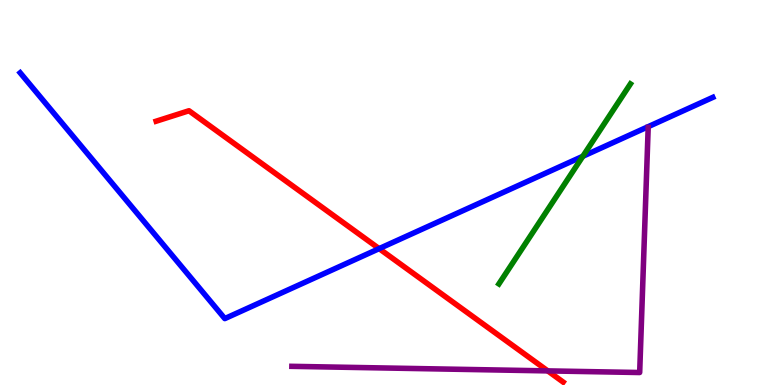[{'lines': ['blue', 'red'], 'intersections': [{'x': 4.89, 'y': 3.54}]}, {'lines': ['green', 'red'], 'intersections': []}, {'lines': ['purple', 'red'], 'intersections': [{'x': 7.07, 'y': 0.366}]}, {'lines': ['blue', 'green'], 'intersections': [{'x': 7.52, 'y': 5.94}]}, {'lines': ['blue', 'purple'], 'intersections': []}, {'lines': ['green', 'purple'], 'intersections': []}]